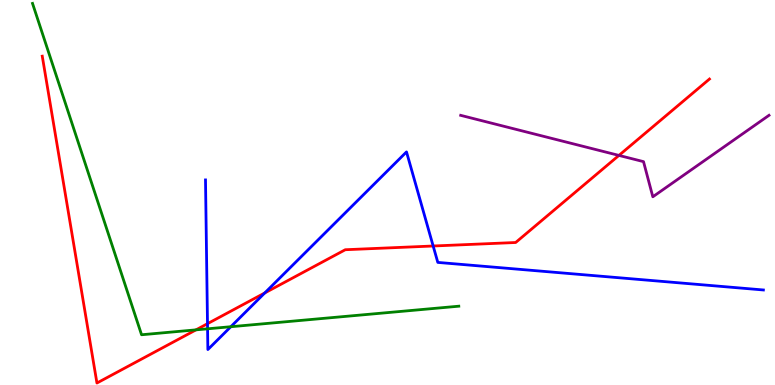[{'lines': ['blue', 'red'], 'intersections': [{'x': 2.68, 'y': 1.59}, {'x': 3.42, 'y': 2.39}, {'x': 5.59, 'y': 3.61}]}, {'lines': ['green', 'red'], 'intersections': [{'x': 2.53, 'y': 1.43}]}, {'lines': ['purple', 'red'], 'intersections': [{'x': 7.99, 'y': 5.96}]}, {'lines': ['blue', 'green'], 'intersections': [{'x': 2.68, 'y': 1.46}, {'x': 2.98, 'y': 1.51}]}, {'lines': ['blue', 'purple'], 'intersections': []}, {'lines': ['green', 'purple'], 'intersections': []}]